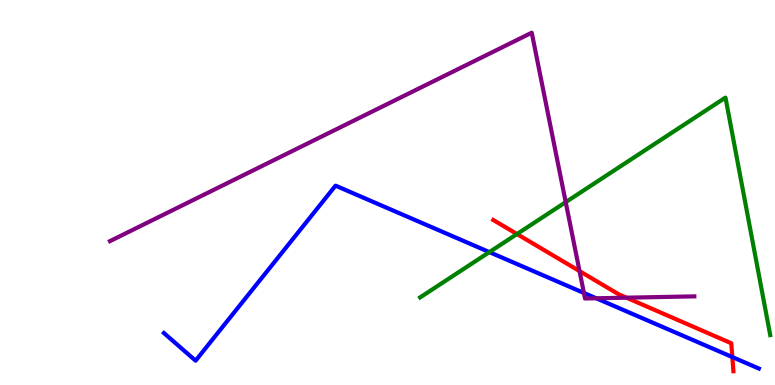[{'lines': ['blue', 'red'], 'intersections': [{'x': 9.45, 'y': 0.726}]}, {'lines': ['green', 'red'], 'intersections': [{'x': 6.67, 'y': 3.92}]}, {'lines': ['purple', 'red'], 'intersections': [{'x': 7.48, 'y': 2.96}, {'x': 8.08, 'y': 2.27}]}, {'lines': ['blue', 'green'], 'intersections': [{'x': 6.31, 'y': 3.45}]}, {'lines': ['blue', 'purple'], 'intersections': [{'x': 7.53, 'y': 2.39}, {'x': 7.69, 'y': 2.25}]}, {'lines': ['green', 'purple'], 'intersections': [{'x': 7.3, 'y': 4.75}]}]